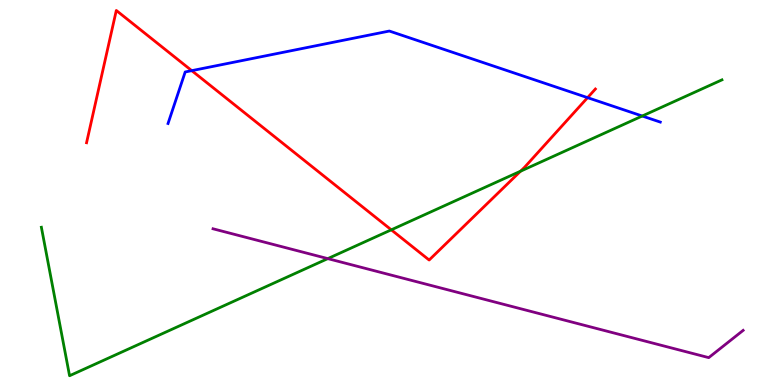[{'lines': ['blue', 'red'], 'intersections': [{'x': 2.47, 'y': 8.16}, {'x': 7.58, 'y': 7.46}]}, {'lines': ['green', 'red'], 'intersections': [{'x': 5.05, 'y': 4.03}, {'x': 6.72, 'y': 5.55}]}, {'lines': ['purple', 'red'], 'intersections': []}, {'lines': ['blue', 'green'], 'intersections': [{'x': 8.29, 'y': 6.99}]}, {'lines': ['blue', 'purple'], 'intersections': []}, {'lines': ['green', 'purple'], 'intersections': [{'x': 4.23, 'y': 3.28}]}]